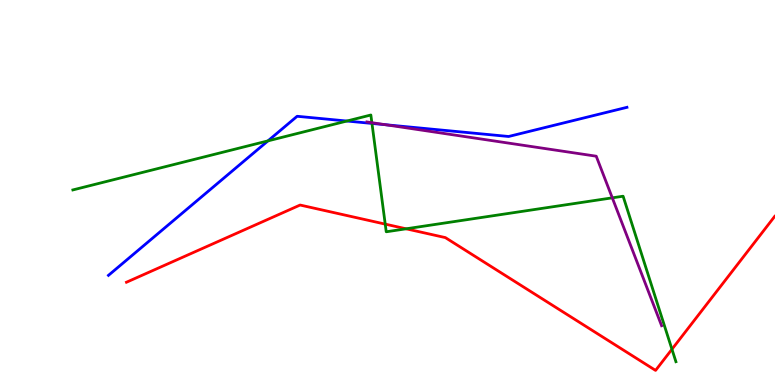[{'lines': ['blue', 'red'], 'intersections': []}, {'lines': ['green', 'red'], 'intersections': [{'x': 4.97, 'y': 4.18}, {'x': 5.24, 'y': 4.06}, {'x': 8.67, 'y': 0.929}]}, {'lines': ['purple', 'red'], 'intersections': []}, {'lines': ['blue', 'green'], 'intersections': [{'x': 3.46, 'y': 6.34}, {'x': 4.48, 'y': 6.86}, {'x': 4.8, 'y': 6.79}]}, {'lines': ['blue', 'purple'], 'intersections': [{'x': 4.97, 'y': 6.76}]}, {'lines': ['green', 'purple'], 'intersections': [{'x': 4.8, 'y': 6.81}, {'x': 7.9, 'y': 4.86}]}]